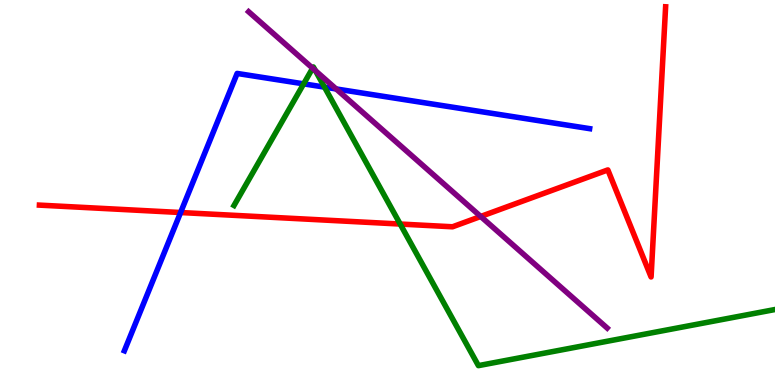[{'lines': ['blue', 'red'], 'intersections': [{'x': 2.33, 'y': 4.48}]}, {'lines': ['green', 'red'], 'intersections': [{'x': 5.16, 'y': 4.18}]}, {'lines': ['purple', 'red'], 'intersections': [{'x': 6.2, 'y': 4.38}]}, {'lines': ['blue', 'green'], 'intersections': [{'x': 3.92, 'y': 7.82}, {'x': 4.19, 'y': 7.74}]}, {'lines': ['blue', 'purple'], 'intersections': [{'x': 4.34, 'y': 7.69}]}, {'lines': ['green', 'purple'], 'intersections': [{'x': 4.03, 'y': 8.23}, {'x': 4.07, 'y': 8.17}]}]